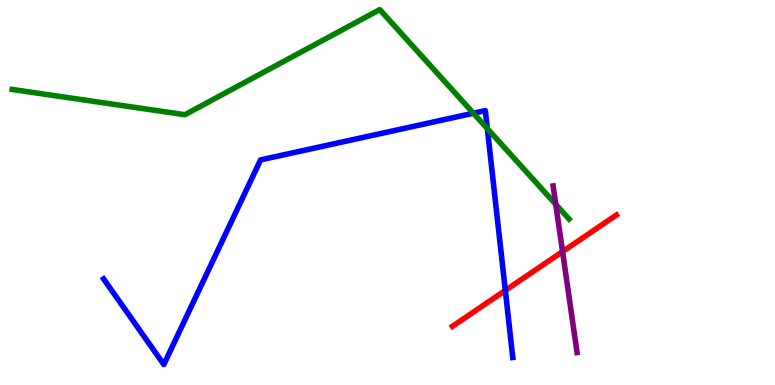[{'lines': ['blue', 'red'], 'intersections': [{'x': 6.52, 'y': 2.46}]}, {'lines': ['green', 'red'], 'intersections': []}, {'lines': ['purple', 'red'], 'intersections': [{'x': 7.26, 'y': 3.47}]}, {'lines': ['blue', 'green'], 'intersections': [{'x': 6.11, 'y': 7.06}, {'x': 6.29, 'y': 6.66}]}, {'lines': ['blue', 'purple'], 'intersections': []}, {'lines': ['green', 'purple'], 'intersections': [{'x': 7.17, 'y': 4.69}]}]